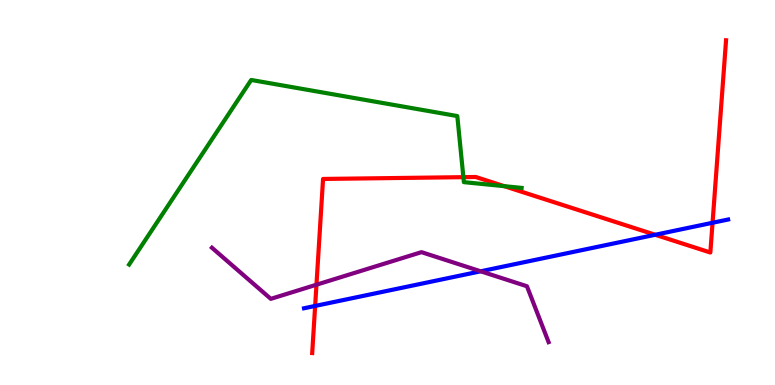[{'lines': ['blue', 'red'], 'intersections': [{'x': 4.07, 'y': 2.05}, {'x': 8.45, 'y': 3.9}, {'x': 9.19, 'y': 4.21}]}, {'lines': ['green', 'red'], 'intersections': [{'x': 5.98, 'y': 5.4}, {'x': 6.51, 'y': 5.16}]}, {'lines': ['purple', 'red'], 'intersections': [{'x': 4.08, 'y': 2.61}]}, {'lines': ['blue', 'green'], 'intersections': []}, {'lines': ['blue', 'purple'], 'intersections': [{'x': 6.2, 'y': 2.95}]}, {'lines': ['green', 'purple'], 'intersections': []}]